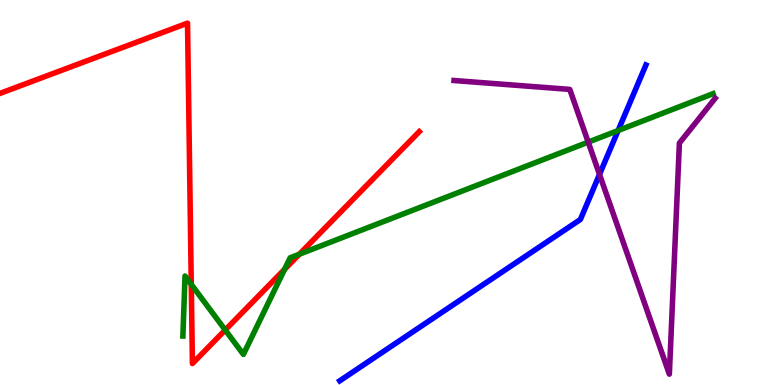[{'lines': ['blue', 'red'], 'intersections': []}, {'lines': ['green', 'red'], 'intersections': [{'x': 2.47, 'y': 2.61}, {'x': 2.91, 'y': 1.43}, {'x': 3.67, 'y': 3.0}, {'x': 3.86, 'y': 3.4}]}, {'lines': ['purple', 'red'], 'intersections': []}, {'lines': ['blue', 'green'], 'intersections': [{'x': 7.98, 'y': 6.61}]}, {'lines': ['blue', 'purple'], 'intersections': [{'x': 7.74, 'y': 5.47}]}, {'lines': ['green', 'purple'], 'intersections': [{'x': 7.59, 'y': 6.31}]}]